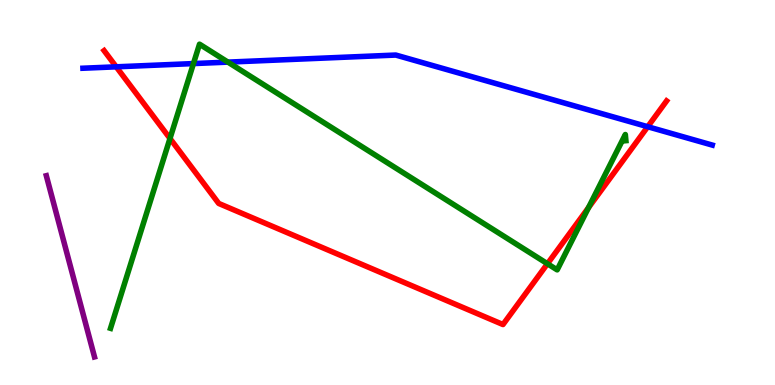[{'lines': ['blue', 'red'], 'intersections': [{'x': 1.5, 'y': 8.26}, {'x': 8.36, 'y': 6.71}]}, {'lines': ['green', 'red'], 'intersections': [{'x': 2.19, 'y': 6.4}, {'x': 7.06, 'y': 3.15}, {'x': 7.59, 'y': 4.61}]}, {'lines': ['purple', 'red'], 'intersections': []}, {'lines': ['blue', 'green'], 'intersections': [{'x': 2.5, 'y': 8.35}, {'x': 2.94, 'y': 8.39}]}, {'lines': ['blue', 'purple'], 'intersections': []}, {'lines': ['green', 'purple'], 'intersections': []}]